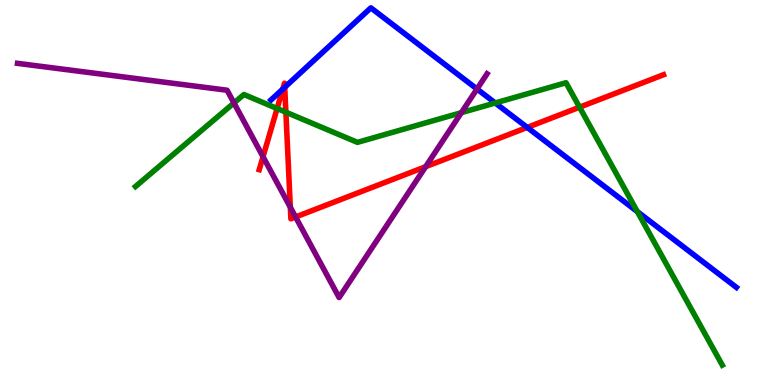[{'lines': ['blue', 'red'], 'intersections': [{'x': 3.65, 'y': 7.69}, {'x': 3.67, 'y': 7.73}, {'x': 6.8, 'y': 6.69}]}, {'lines': ['green', 'red'], 'intersections': [{'x': 3.58, 'y': 7.18}, {'x': 3.69, 'y': 7.09}, {'x': 7.48, 'y': 7.22}]}, {'lines': ['purple', 'red'], 'intersections': [{'x': 3.39, 'y': 5.93}, {'x': 3.75, 'y': 4.62}, {'x': 3.81, 'y': 4.36}, {'x': 5.49, 'y': 5.67}]}, {'lines': ['blue', 'green'], 'intersections': [{'x': 6.39, 'y': 7.33}, {'x': 8.22, 'y': 4.5}]}, {'lines': ['blue', 'purple'], 'intersections': [{'x': 6.15, 'y': 7.69}]}, {'lines': ['green', 'purple'], 'intersections': [{'x': 3.02, 'y': 7.33}, {'x': 5.95, 'y': 7.07}]}]